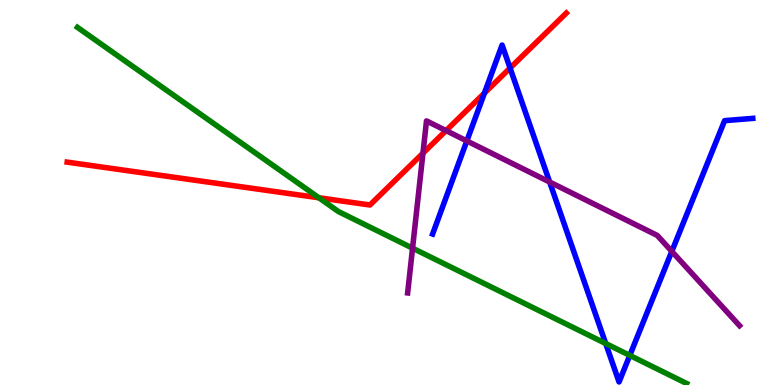[{'lines': ['blue', 'red'], 'intersections': [{'x': 6.25, 'y': 7.58}, {'x': 6.58, 'y': 8.23}]}, {'lines': ['green', 'red'], 'intersections': [{'x': 4.11, 'y': 4.86}]}, {'lines': ['purple', 'red'], 'intersections': [{'x': 5.46, 'y': 6.02}, {'x': 5.76, 'y': 6.61}]}, {'lines': ['blue', 'green'], 'intersections': [{'x': 7.82, 'y': 1.08}, {'x': 8.13, 'y': 0.769}]}, {'lines': ['blue', 'purple'], 'intersections': [{'x': 6.02, 'y': 6.34}, {'x': 7.09, 'y': 5.27}, {'x': 8.67, 'y': 3.47}]}, {'lines': ['green', 'purple'], 'intersections': [{'x': 5.32, 'y': 3.55}]}]